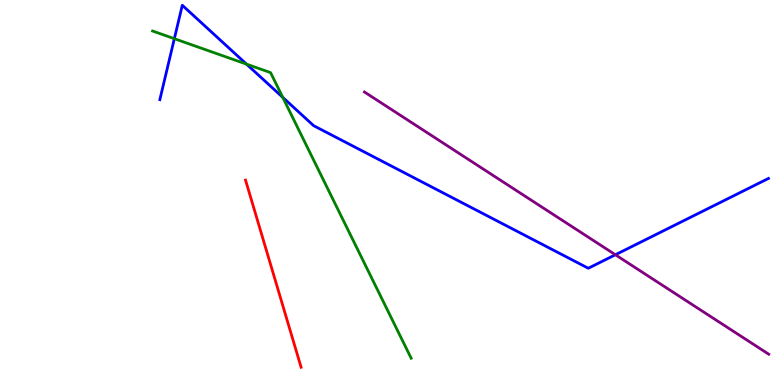[{'lines': ['blue', 'red'], 'intersections': []}, {'lines': ['green', 'red'], 'intersections': []}, {'lines': ['purple', 'red'], 'intersections': []}, {'lines': ['blue', 'green'], 'intersections': [{'x': 2.25, 'y': 9.0}, {'x': 3.18, 'y': 8.33}, {'x': 3.65, 'y': 7.47}]}, {'lines': ['blue', 'purple'], 'intersections': [{'x': 7.94, 'y': 3.38}]}, {'lines': ['green', 'purple'], 'intersections': []}]